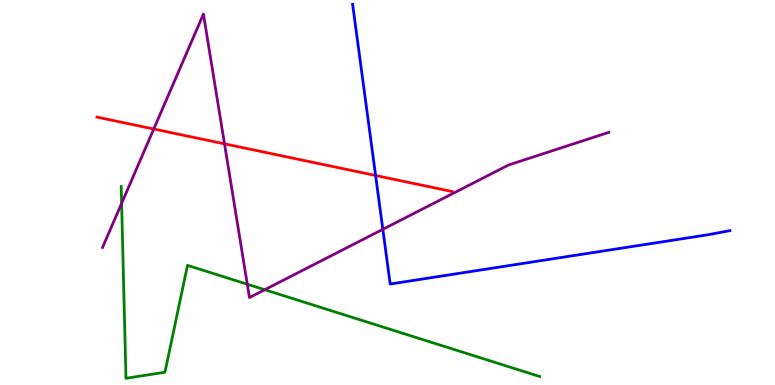[{'lines': ['blue', 'red'], 'intersections': [{'x': 4.85, 'y': 5.44}]}, {'lines': ['green', 'red'], 'intersections': []}, {'lines': ['purple', 'red'], 'intersections': [{'x': 1.98, 'y': 6.65}, {'x': 2.9, 'y': 6.26}]}, {'lines': ['blue', 'green'], 'intersections': []}, {'lines': ['blue', 'purple'], 'intersections': [{'x': 4.94, 'y': 4.04}]}, {'lines': ['green', 'purple'], 'intersections': [{'x': 1.57, 'y': 4.72}, {'x': 3.19, 'y': 2.62}, {'x': 3.42, 'y': 2.47}]}]